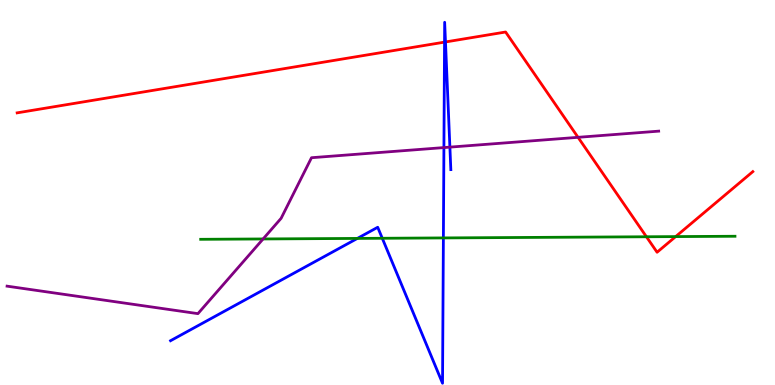[{'lines': ['blue', 'red'], 'intersections': [{'x': 5.74, 'y': 8.91}, {'x': 5.75, 'y': 8.91}]}, {'lines': ['green', 'red'], 'intersections': [{'x': 8.34, 'y': 3.85}, {'x': 8.72, 'y': 3.85}]}, {'lines': ['purple', 'red'], 'intersections': [{'x': 7.46, 'y': 6.43}]}, {'lines': ['blue', 'green'], 'intersections': [{'x': 4.61, 'y': 3.81}, {'x': 4.93, 'y': 3.81}, {'x': 5.72, 'y': 3.82}]}, {'lines': ['blue', 'purple'], 'intersections': [{'x': 5.73, 'y': 6.17}, {'x': 5.81, 'y': 6.18}]}, {'lines': ['green', 'purple'], 'intersections': [{'x': 3.39, 'y': 3.79}]}]